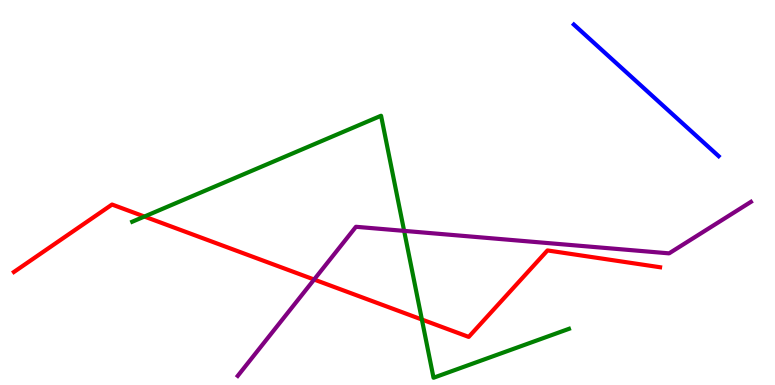[{'lines': ['blue', 'red'], 'intersections': []}, {'lines': ['green', 'red'], 'intersections': [{'x': 1.86, 'y': 4.38}, {'x': 5.44, 'y': 1.7}]}, {'lines': ['purple', 'red'], 'intersections': [{'x': 4.05, 'y': 2.74}]}, {'lines': ['blue', 'green'], 'intersections': []}, {'lines': ['blue', 'purple'], 'intersections': []}, {'lines': ['green', 'purple'], 'intersections': [{'x': 5.21, 'y': 4.0}]}]